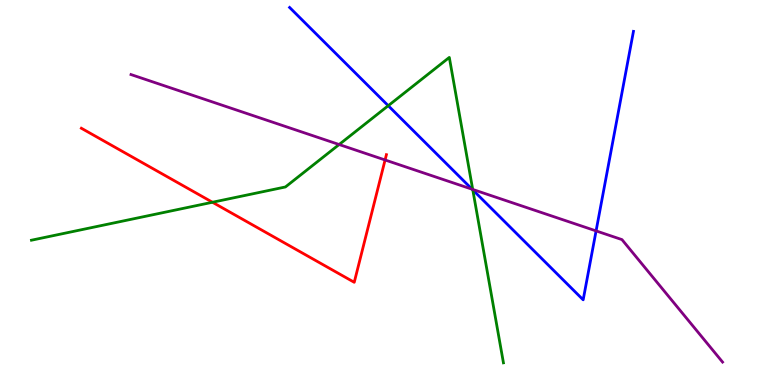[{'lines': ['blue', 'red'], 'intersections': []}, {'lines': ['green', 'red'], 'intersections': [{'x': 2.74, 'y': 4.75}]}, {'lines': ['purple', 'red'], 'intersections': [{'x': 4.97, 'y': 5.84}]}, {'lines': ['blue', 'green'], 'intersections': [{'x': 5.01, 'y': 7.25}, {'x': 6.1, 'y': 5.07}]}, {'lines': ['blue', 'purple'], 'intersections': [{'x': 6.09, 'y': 5.08}, {'x': 7.69, 'y': 4.0}]}, {'lines': ['green', 'purple'], 'intersections': [{'x': 4.38, 'y': 6.25}, {'x': 6.1, 'y': 5.08}]}]